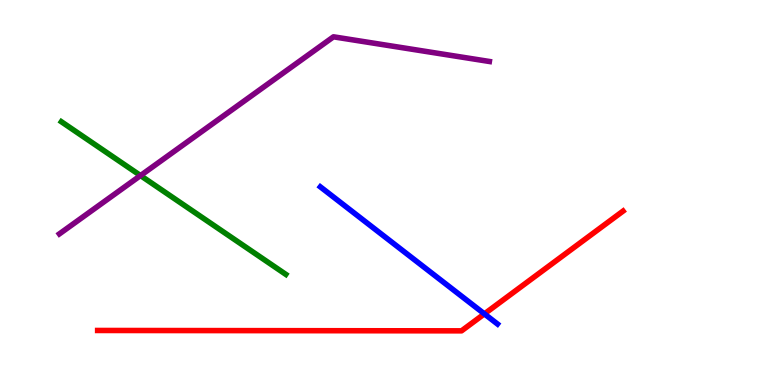[{'lines': ['blue', 'red'], 'intersections': [{'x': 6.25, 'y': 1.85}]}, {'lines': ['green', 'red'], 'intersections': []}, {'lines': ['purple', 'red'], 'intersections': []}, {'lines': ['blue', 'green'], 'intersections': []}, {'lines': ['blue', 'purple'], 'intersections': []}, {'lines': ['green', 'purple'], 'intersections': [{'x': 1.81, 'y': 5.44}]}]